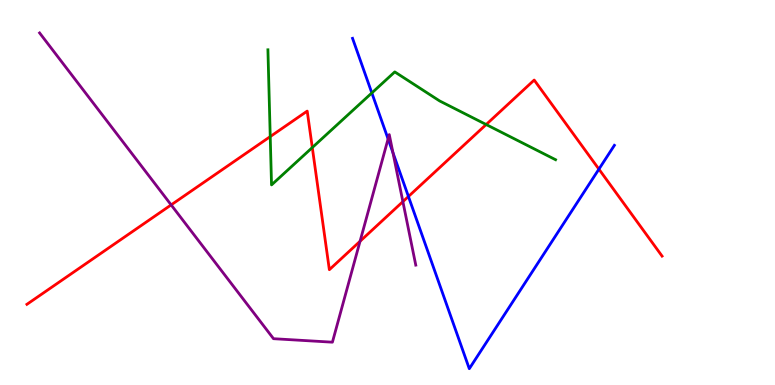[{'lines': ['blue', 'red'], 'intersections': [{'x': 5.27, 'y': 4.9}, {'x': 7.73, 'y': 5.61}]}, {'lines': ['green', 'red'], 'intersections': [{'x': 3.49, 'y': 6.45}, {'x': 4.03, 'y': 6.17}, {'x': 6.27, 'y': 6.77}]}, {'lines': ['purple', 'red'], 'intersections': [{'x': 2.21, 'y': 4.68}, {'x': 4.65, 'y': 3.73}, {'x': 5.2, 'y': 4.76}]}, {'lines': ['blue', 'green'], 'intersections': [{'x': 4.8, 'y': 7.59}]}, {'lines': ['blue', 'purple'], 'intersections': [{'x': 5.01, 'y': 6.39}, {'x': 5.07, 'y': 6.03}]}, {'lines': ['green', 'purple'], 'intersections': []}]